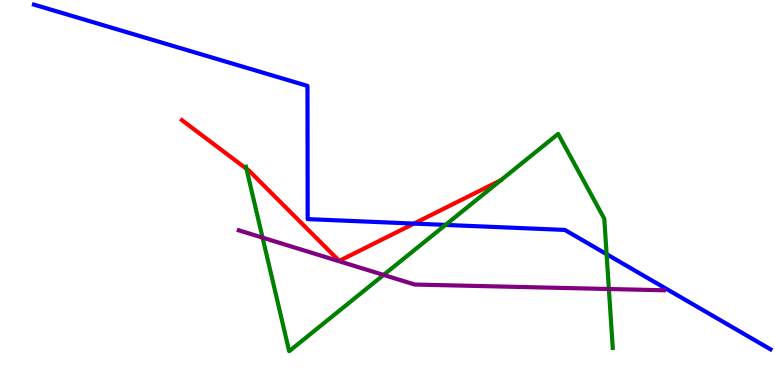[{'lines': ['blue', 'red'], 'intersections': [{'x': 5.34, 'y': 4.19}]}, {'lines': ['green', 'red'], 'intersections': [{'x': 3.18, 'y': 5.62}]}, {'lines': ['purple', 'red'], 'intersections': []}, {'lines': ['blue', 'green'], 'intersections': [{'x': 5.75, 'y': 4.16}, {'x': 7.83, 'y': 3.4}]}, {'lines': ['blue', 'purple'], 'intersections': []}, {'lines': ['green', 'purple'], 'intersections': [{'x': 3.39, 'y': 3.83}, {'x': 4.95, 'y': 2.86}, {'x': 7.86, 'y': 2.49}]}]